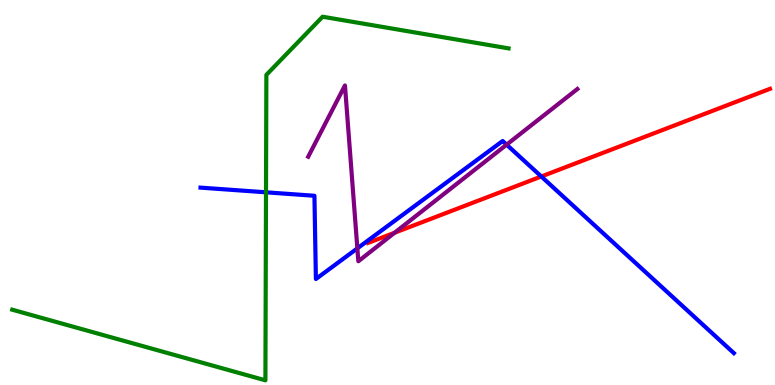[{'lines': ['blue', 'red'], 'intersections': [{'x': 6.98, 'y': 5.42}]}, {'lines': ['green', 'red'], 'intersections': []}, {'lines': ['purple', 'red'], 'intersections': [{'x': 5.09, 'y': 3.96}]}, {'lines': ['blue', 'green'], 'intersections': [{'x': 3.43, 'y': 5.0}]}, {'lines': ['blue', 'purple'], 'intersections': [{'x': 4.61, 'y': 3.55}, {'x': 6.54, 'y': 6.24}]}, {'lines': ['green', 'purple'], 'intersections': []}]